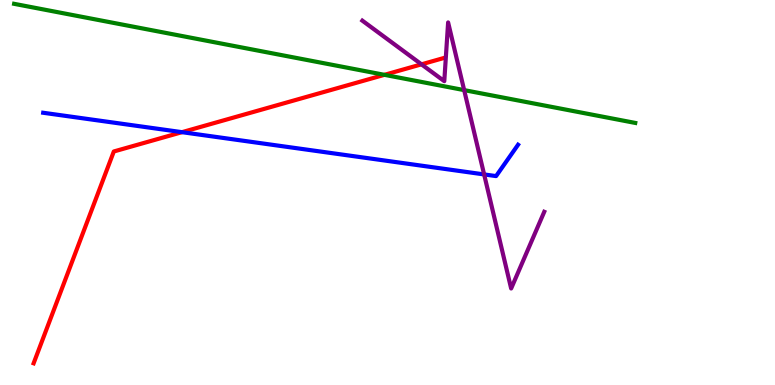[{'lines': ['blue', 'red'], 'intersections': [{'x': 2.35, 'y': 6.57}]}, {'lines': ['green', 'red'], 'intersections': [{'x': 4.96, 'y': 8.06}]}, {'lines': ['purple', 'red'], 'intersections': [{'x': 5.44, 'y': 8.33}]}, {'lines': ['blue', 'green'], 'intersections': []}, {'lines': ['blue', 'purple'], 'intersections': [{'x': 6.25, 'y': 5.47}]}, {'lines': ['green', 'purple'], 'intersections': [{'x': 5.99, 'y': 7.66}]}]